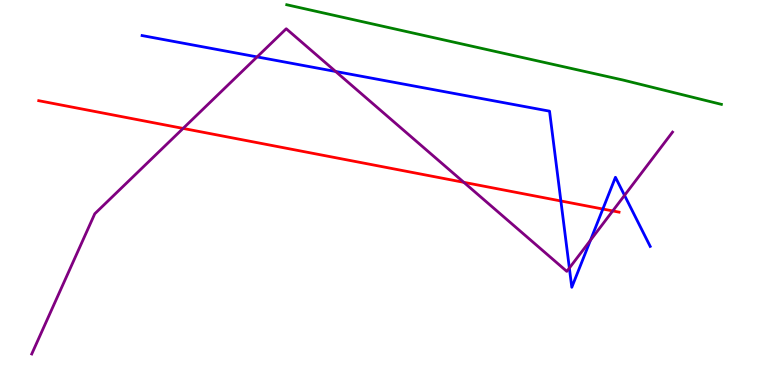[{'lines': ['blue', 'red'], 'intersections': [{'x': 7.24, 'y': 4.78}, {'x': 7.78, 'y': 4.57}]}, {'lines': ['green', 'red'], 'intersections': []}, {'lines': ['purple', 'red'], 'intersections': [{'x': 2.36, 'y': 6.66}, {'x': 5.98, 'y': 5.26}, {'x': 7.91, 'y': 4.52}]}, {'lines': ['blue', 'green'], 'intersections': []}, {'lines': ['blue', 'purple'], 'intersections': [{'x': 3.32, 'y': 8.52}, {'x': 4.33, 'y': 8.14}, {'x': 7.35, 'y': 3.04}, {'x': 7.62, 'y': 3.76}, {'x': 8.06, 'y': 4.93}]}, {'lines': ['green', 'purple'], 'intersections': []}]